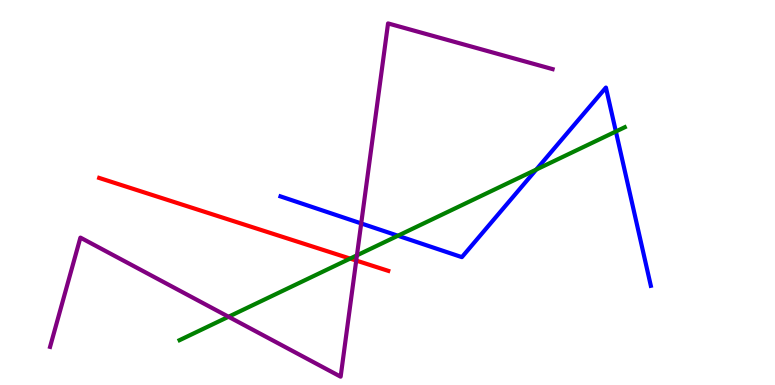[{'lines': ['blue', 'red'], 'intersections': []}, {'lines': ['green', 'red'], 'intersections': [{'x': 4.52, 'y': 3.28}]}, {'lines': ['purple', 'red'], 'intersections': [{'x': 4.6, 'y': 3.23}]}, {'lines': ['blue', 'green'], 'intersections': [{'x': 5.13, 'y': 3.88}, {'x': 6.92, 'y': 5.6}, {'x': 7.95, 'y': 6.58}]}, {'lines': ['blue', 'purple'], 'intersections': [{'x': 4.66, 'y': 4.2}]}, {'lines': ['green', 'purple'], 'intersections': [{'x': 2.95, 'y': 1.77}, {'x': 4.61, 'y': 3.37}]}]